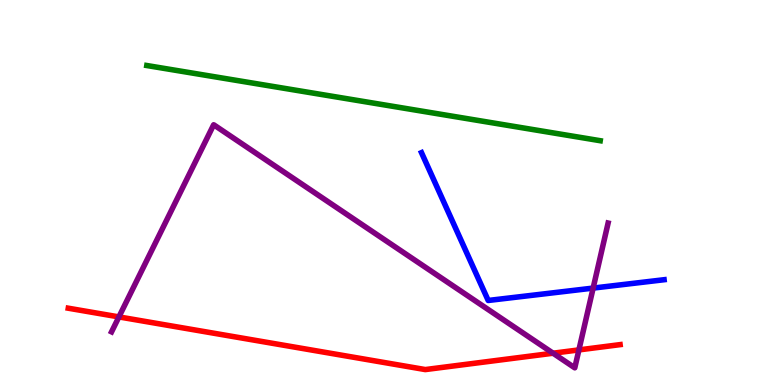[{'lines': ['blue', 'red'], 'intersections': []}, {'lines': ['green', 'red'], 'intersections': []}, {'lines': ['purple', 'red'], 'intersections': [{'x': 1.53, 'y': 1.77}, {'x': 7.14, 'y': 0.826}, {'x': 7.47, 'y': 0.912}]}, {'lines': ['blue', 'green'], 'intersections': []}, {'lines': ['blue', 'purple'], 'intersections': [{'x': 7.65, 'y': 2.52}]}, {'lines': ['green', 'purple'], 'intersections': []}]